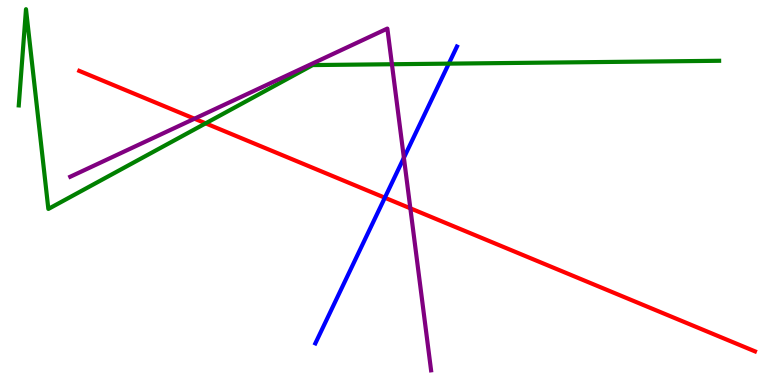[{'lines': ['blue', 'red'], 'intersections': [{'x': 4.97, 'y': 4.86}]}, {'lines': ['green', 'red'], 'intersections': [{'x': 2.65, 'y': 6.8}]}, {'lines': ['purple', 'red'], 'intersections': [{'x': 2.51, 'y': 6.92}, {'x': 5.29, 'y': 4.59}]}, {'lines': ['blue', 'green'], 'intersections': [{'x': 5.79, 'y': 8.35}]}, {'lines': ['blue', 'purple'], 'intersections': [{'x': 5.21, 'y': 5.9}]}, {'lines': ['green', 'purple'], 'intersections': [{'x': 5.06, 'y': 8.33}]}]